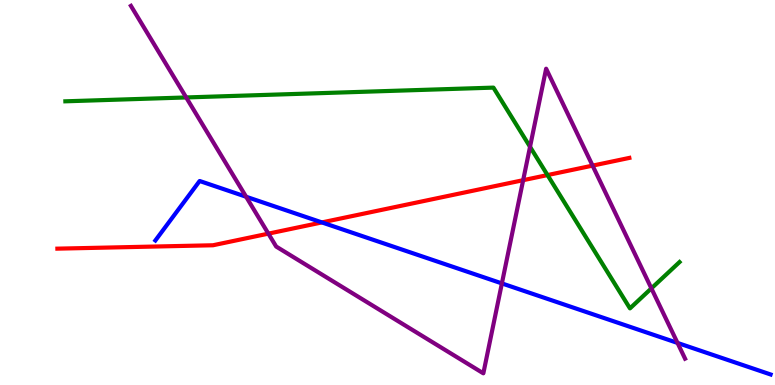[{'lines': ['blue', 'red'], 'intersections': [{'x': 4.15, 'y': 4.22}]}, {'lines': ['green', 'red'], 'intersections': [{'x': 7.06, 'y': 5.45}]}, {'lines': ['purple', 'red'], 'intersections': [{'x': 3.46, 'y': 3.93}, {'x': 6.75, 'y': 5.32}, {'x': 7.65, 'y': 5.7}]}, {'lines': ['blue', 'green'], 'intersections': []}, {'lines': ['blue', 'purple'], 'intersections': [{'x': 3.18, 'y': 4.89}, {'x': 6.48, 'y': 2.64}, {'x': 8.74, 'y': 1.09}]}, {'lines': ['green', 'purple'], 'intersections': [{'x': 2.4, 'y': 7.47}, {'x': 6.84, 'y': 6.19}, {'x': 8.41, 'y': 2.51}]}]